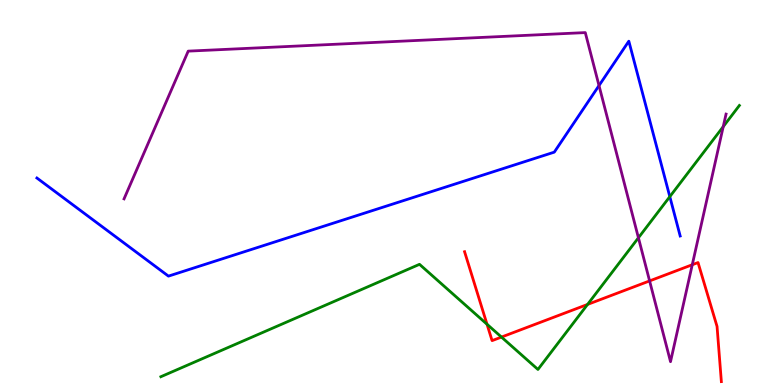[{'lines': ['blue', 'red'], 'intersections': []}, {'lines': ['green', 'red'], 'intersections': [{'x': 6.28, 'y': 1.58}, {'x': 6.47, 'y': 1.24}, {'x': 7.58, 'y': 2.09}]}, {'lines': ['purple', 'red'], 'intersections': [{'x': 8.38, 'y': 2.7}, {'x': 8.93, 'y': 3.12}]}, {'lines': ['blue', 'green'], 'intersections': [{'x': 8.64, 'y': 4.89}]}, {'lines': ['blue', 'purple'], 'intersections': [{'x': 7.73, 'y': 7.78}]}, {'lines': ['green', 'purple'], 'intersections': [{'x': 8.24, 'y': 3.82}, {'x': 9.33, 'y': 6.71}]}]